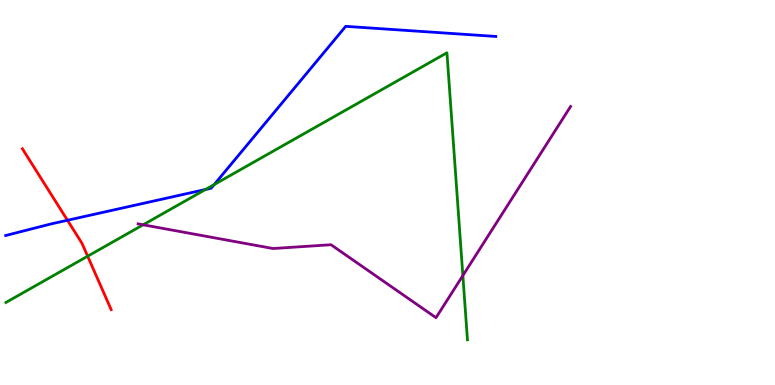[{'lines': ['blue', 'red'], 'intersections': [{'x': 0.871, 'y': 4.28}]}, {'lines': ['green', 'red'], 'intersections': [{'x': 1.13, 'y': 3.35}]}, {'lines': ['purple', 'red'], 'intersections': []}, {'lines': ['blue', 'green'], 'intersections': [{'x': 2.65, 'y': 5.08}, {'x': 2.76, 'y': 5.21}]}, {'lines': ['blue', 'purple'], 'intersections': []}, {'lines': ['green', 'purple'], 'intersections': [{'x': 1.85, 'y': 4.16}, {'x': 5.97, 'y': 2.84}]}]